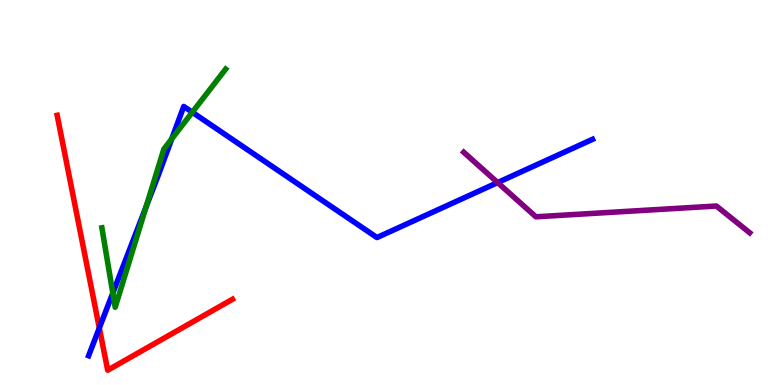[{'lines': ['blue', 'red'], 'intersections': [{'x': 1.28, 'y': 1.48}]}, {'lines': ['green', 'red'], 'intersections': []}, {'lines': ['purple', 'red'], 'intersections': []}, {'lines': ['blue', 'green'], 'intersections': [{'x': 1.46, 'y': 2.39}, {'x': 1.89, 'y': 4.63}, {'x': 2.22, 'y': 6.39}, {'x': 2.48, 'y': 7.08}]}, {'lines': ['blue', 'purple'], 'intersections': [{'x': 6.42, 'y': 5.26}]}, {'lines': ['green', 'purple'], 'intersections': []}]